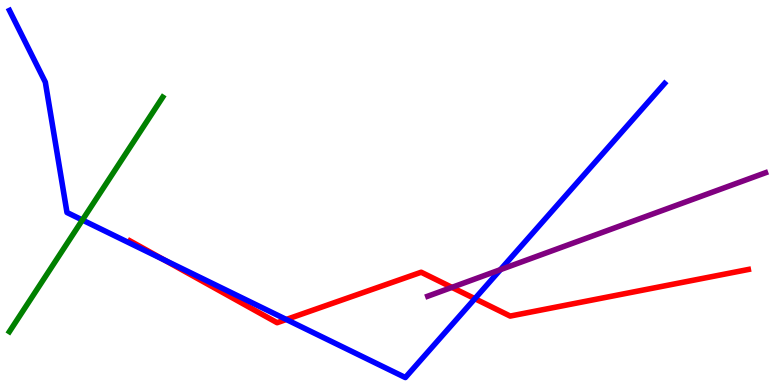[{'lines': ['blue', 'red'], 'intersections': [{'x': 2.12, 'y': 3.25}, {'x': 3.69, 'y': 1.7}, {'x': 6.13, 'y': 2.24}]}, {'lines': ['green', 'red'], 'intersections': []}, {'lines': ['purple', 'red'], 'intersections': [{'x': 5.83, 'y': 2.54}]}, {'lines': ['blue', 'green'], 'intersections': [{'x': 1.06, 'y': 4.29}]}, {'lines': ['blue', 'purple'], 'intersections': [{'x': 6.46, 'y': 3.0}]}, {'lines': ['green', 'purple'], 'intersections': []}]